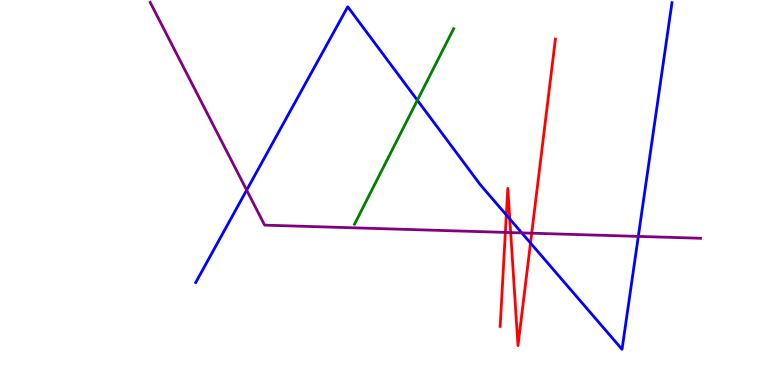[{'lines': ['blue', 'red'], 'intersections': [{'x': 6.53, 'y': 4.42}, {'x': 6.58, 'y': 4.31}, {'x': 6.85, 'y': 3.69}]}, {'lines': ['green', 'red'], 'intersections': []}, {'lines': ['purple', 'red'], 'intersections': [{'x': 6.52, 'y': 3.96}, {'x': 6.59, 'y': 3.96}, {'x': 6.86, 'y': 3.94}]}, {'lines': ['blue', 'green'], 'intersections': [{'x': 5.39, 'y': 7.4}]}, {'lines': ['blue', 'purple'], 'intersections': [{'x': 3.18, 'y': 5.06}, {'x': 6.73, 'y': 3.95}, {'x': 8.24, 'y': 3.86}]}, {'lines': ['green', 'purple'], 'intersections': []}]